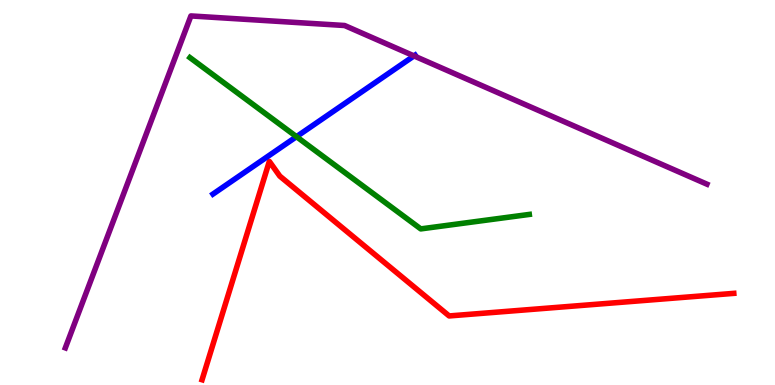[{'lines': ['blue', 'red'], 'intersections': []}, {'lines': ['green', 'red'], 'intersections': []}, {'lines': ['purple', 'red'], 'intersections': []}, {'lines': ['blue', 'green'], 'intersections': [{'x': 3.83, 'y': 6.45}]}, {'lines': ['blue', 'purple'], 'intersections': [{'x': 5.34, 'y': 8.55}]}, {'lines': ['green', 'purple'], 'intersections': []}]